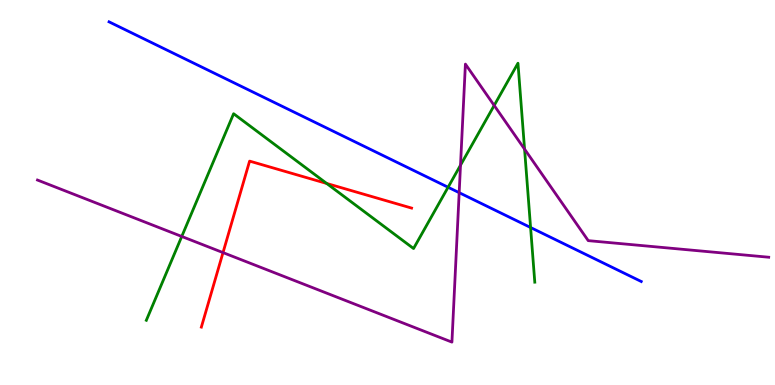[{'lines': ['blue', 'red'], 'intersections': []}, {'lines': ['green', 'red'], 'intersections': [{'x': 4.22, 'y': 5.23}]}, {'lines': ['purple', 'red'], 'intersections': [{'x': 2.88, 'y': 3.44}]}, {'lines': ['blue', 'green'], 'intersections': [{'x': 5.78, 'y': 5.14}, {'x': 6.85, 'y': 4.09}]}, {'lines': ['blue', 'purple'], 'intersections': [{'x': 5.92, 'y': 5.0}]}, {'lines': ['green', 'purple'], 'intersections': [{'x': 2.35, 'y': 3.86}, {'x': 5.94, 'y': 5.71}, {'x': 6.38, 'y': 7.26}, {'x': 6.77, 'y': 6.13}]}]